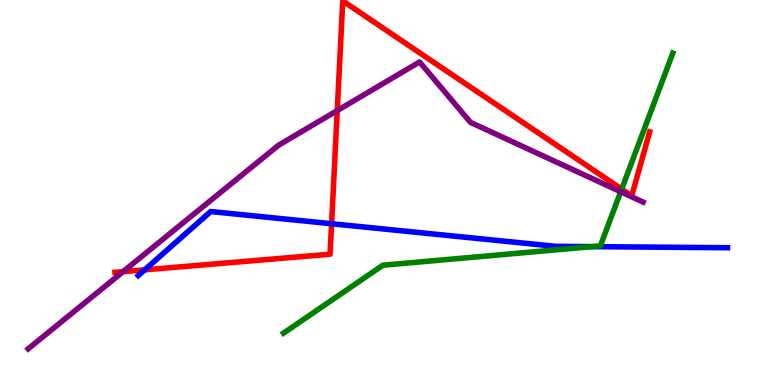[{'lines': ['blue', 'red'], 'intersections': [{'x': 1.87, 'y': 2.99}, {'x': 4.28, 'y': 4.19}]}, {'lines': ['green', 'red'], 'intersections': [{'x': 8.02, 'y': 5.09}]}, {'lines': ['purple', 'red'], 'intersections': [{'x': 1.59, 'y': 2.94}, {'x': 4.35, 'y': 7.13}]}, {'lines': ['blue', 'green'], 'intersections': [{'x': 7.64, 'y': 3.59}]}, {'lines': ['blue', 'purple'], 'intersections': []}, {'lines': ['green', 'purple'], 'intersections': [{'x': 8.01, 'y': 5.02}]}]